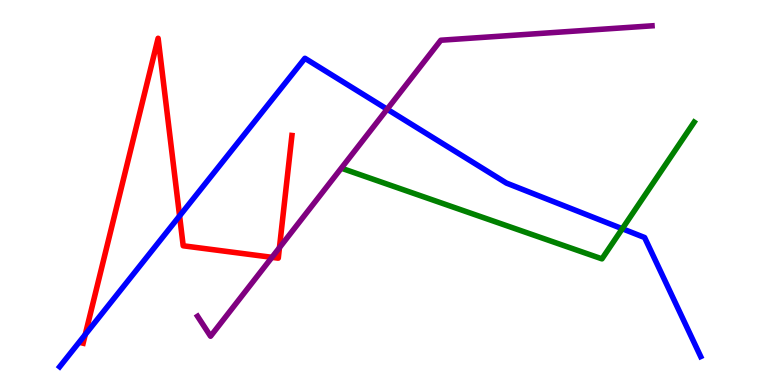[{'lines': ['blue', 'red'], 'intersections': [{'x': 1.1, 'y': 1.31}, {'x': 2.32, 'y': 4.39}]}, {'lines': ['green', 'red'], 'intersections': []}, {'lines': ['purple', 'red'], 'intersections': [{'x': 3.51, 'y': 3.32}, {'x': 3.61, 'y': 3.57}]}, {'lines': ['blue', 'green'], 'intersections': [{'x': 8.03, 'y': 4.06}]}, {'lines': ['blue', 'purple'], 'intersections': [{'x': 5.0, 'y': 7.16}]}, {'lines': ['green', 'purple'], 'intersections': []}]